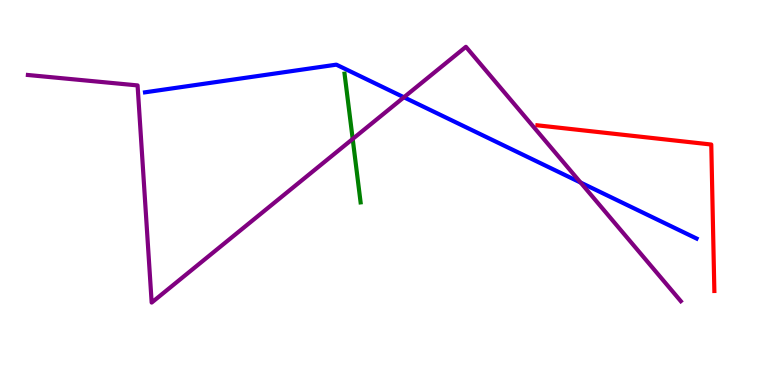[{'lines': ['blue', 'red'], 'intersections': []}, {'lines': ['green', 'red'], 'intersections': []}, {'lines': ['purple', 'red'], 'intersections': []}, {'lines': ['blue', 'green'], 'intersections': []}, {'lines': ['blue', 'purple'], 'intersections': [{'x': 5.21, 'y': 7.47}, {'x': 7.49, 'y': 5.26}]}, {'lines': ['green', 'purple'], 'intersections': [{'x': 4.55, 'y': 6.39}]}]